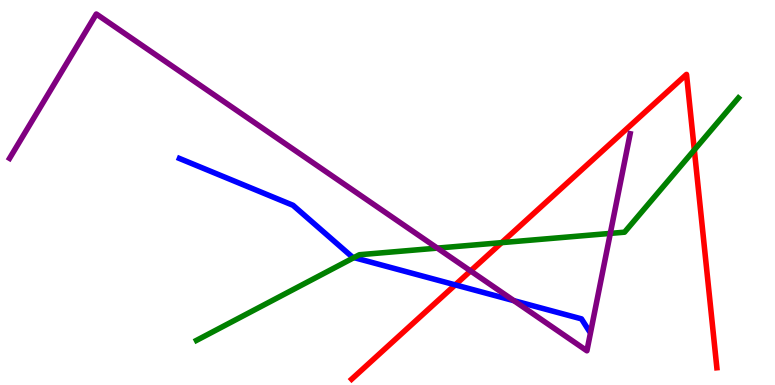[{'lines': ['blue', 'red'], 'intersections': [{'x': 5.87, 'y': 2.6}]}, {'lines': ['green', 'red'], 'intersections': [{'x': 6.47, 'y': 3.7}, {'x': 8.96, 'y': 6.11}]}, {'lines': ['purple', 'red'], 'intersections': [{'x': 6.07, 'y': 2.96}]}, {'lines': ['blue', 'green'], 'intersections': [{'x': 4.57, 'y': 3.31}]}, {'lines': ['blue', 'purple'], 'intersections': [{'x': 6.63, 'y': 2.19}]}, {'lines': ['green', 'purple'], 'intersections': [{'x': 5.64, 'y': 3.56}, {'x': 7.87, 'y': 3.94}]}]